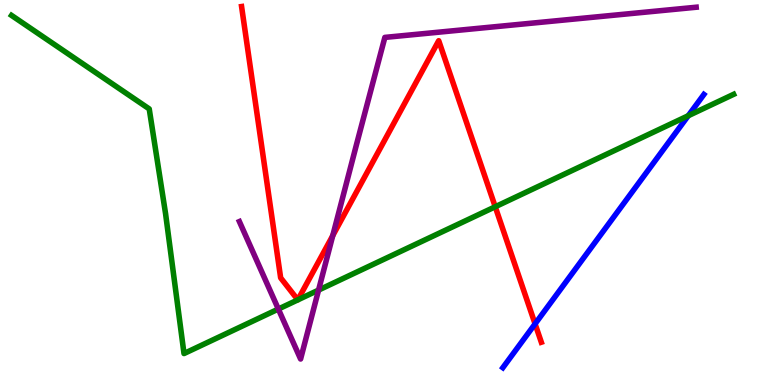[{'lines': ['blue', 'red'], 'intersections': [{'x': 6.9, 'y': 1.59}]}, {'lines': ['green', 'red'], 'intersections': [{'x': 3.84, 'y': 2.21}, {'x': 3.84, 'y': 2.21}, {'x': 6.39, 'y': 4.63}]}, {'lines': ['purple', 'red'], 'intersections': [{'x': 4.29, 'y': 3.88}]}, {'lines': ['blue', 'green'], 'intersections': [{'x': 8.88, 'y': 6.99}]}, {'lines': ['blue', 'purple'], 'intersections': []}, {'lines': ['green', 'purple'], 'intersections': [{'x': 3.59, 'y': 1.97}, {'x': 4.11, 'y': 2.47}]}]